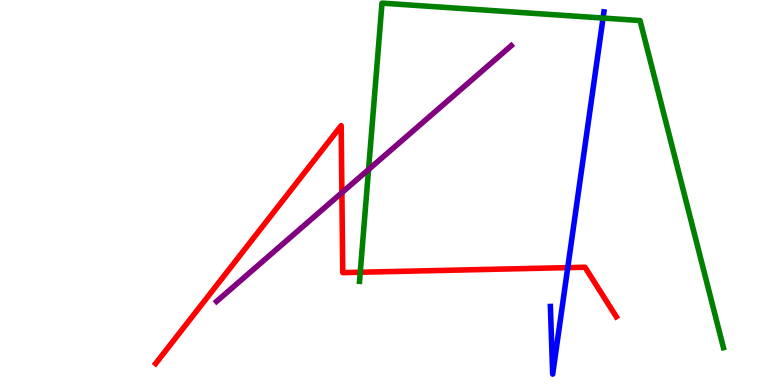[{'lines': ['blue', 'red'], 'intersections': [{'x': 7.33, 'y': 3.05}]}, {'lines': ['green', 'red'], 'intersections': [{'x': 4.65, 'y': 2.93}]}, {'lines': ['purple', 'red'], 'intersections': [{'x': 4.41, 'y': 5.0}]}, {'lines': ['blue', 'green'], 'intersections': [{'x': 7.78, 'y': 9.53}]}, {'lines': ['blue', 'purple'], 'intersections': []}, {'lines': ['green', 'purple'], 'intersections': [{'x': 4.76, 'y': 5.6}]}]